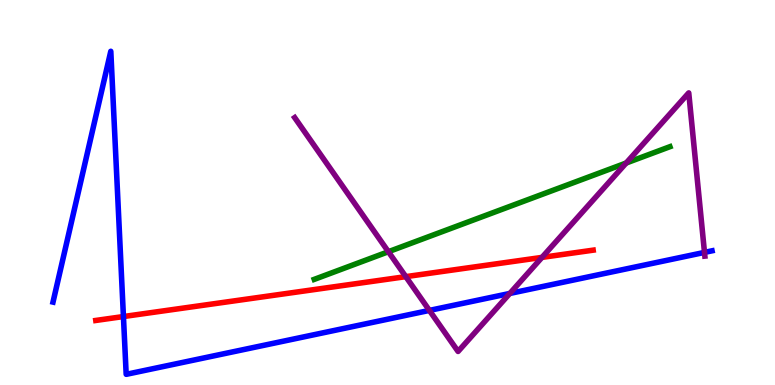[{'lines': ['blue', 'red'], 'intersections': [{'x': 1.59, 'y': 1.78}]}, {'lines': ['green', 'red'], 'intersections': []}, {'lines': ['purple', 'red'], 'intersections': [{'x': 5.24, 'y': 2.81}, {'x': 6.99, 'y': 3.31}]}, {'lines': ['blue', 'green'], 'intersections': []}, {'lines': ['blue', 'purple'], 'intersections': [{'x': 5.54, 'y': 1.94}, {'x': 6.58, 'y': 2.38}, {'x': 9.09, 'y': 3.44}]}, {'lines': ['green', 'purple'], 'intersections': [{'x': 5.01, 'y': 3.46}, {'x': 8.08, 'y': 5.77}]}]